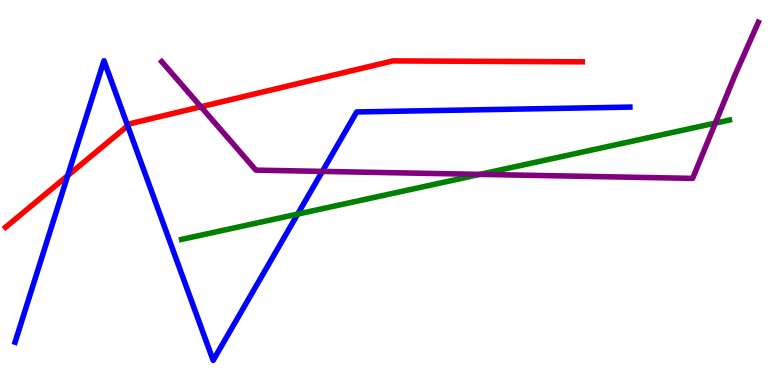[{'lines': ['blue', 'red'], 'intersections': [{'x': 0.873, 'y': 5.44}, {'x': 1.65, 'y': 6.73}]}, {'lines': ['green', 'red'], 'intersections': []}, {'lines': ['purple', 'red'], 'intersections': [{'x': 2.59, 'y': 7.23}]}, {'lines': ['blue', 'green'], 'intersections': [{'x': 3.84, 'y': 4.44}]}, {'lines': ['blue', 'purple'], 'intersections': [{'x': 4.16, 'y': 5.55}]}, {'lines': ['green', 'purple'], 'intersections': [{'x': 6.19, 'y': 5.47}, {'x': 9.23, 'y': 6.8}]}]